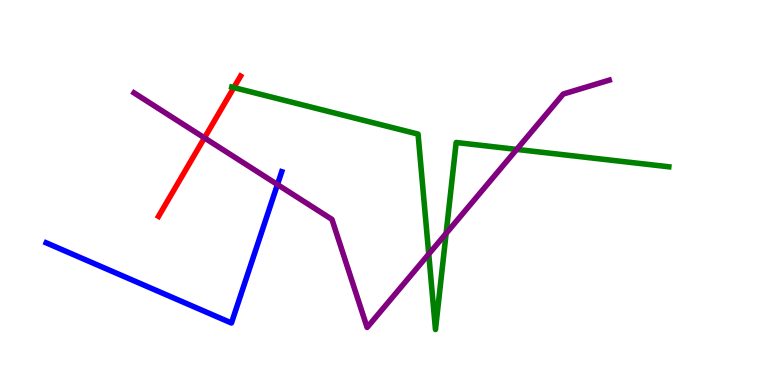[{'lines': ['blue', 'red'], 'intersections': []}, {'lines': ['green', 'red'], 'intersections': [{'x': 3.02, 'y': 7.73}]}, {'lines': ['purple', 'red'], 'intersections': [{'x': 2.64, 'y': 6.42}]}, {'lines': ['blue', 'green'], 'intersections': []}, {'lines': ['blue', 'purple'], 'intersections': [{'x': 3.58, 'y': 5.21}]}, {'lines': ['green', 'purple'], 'intersections': [{'x': 5.53, 'y': 3.4}, {'x': 5.76, 'y': 3.94}, {'x': 6.67, 'y': 6.12}]}]